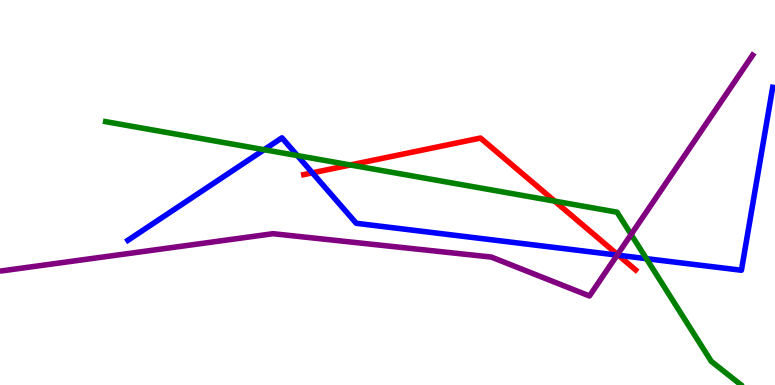[{'lines': ['blue', 'red'], 'intersections': [{'x': 4.03, 'y': 5.51}, {'x': 7.98, 'y': 3.37}]}, {'lines': ['green', 'red'], 'intersections': [{'x': 4.52, 'y': 5.72}, {'x': 7.16, 'y': 4.78}]}, {'lines': ['purple', 'red'], 'intersections': [{'x': 7.97, 'y': 3.39}]}, {'lines': ['blue', 'green'], 'intersections': [{'x': 3.41, 'y': 6.11}, {'x': 3.84, 'y': 5.96}, {'x': 8.34, 'y': 3.28}]}, {'lines': ['blue', 'purple'], 'intersections': [{'x': 7.96, 'y': 3.37}]}, {'lines': ['green', 'purple'], 'intersections': [{'x': 8.14, 'y': 3.91}]}]